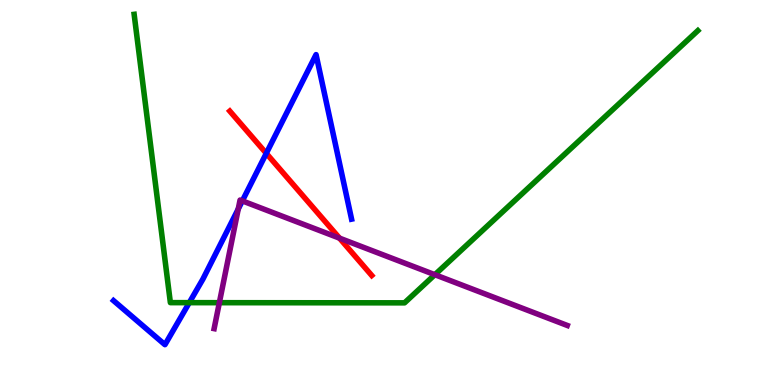[{'lines': ['blue', 'red'], 'intersections': [{'x': 3.44, 'y': 6.02}]}, {'lines': ['green', 'red'], 'intersections': []}, {'lines': ['purple', 'red'], 'intersections': [{'x': 4.38, 'y': 3.81}]}, {'lines': ['blue', 'green'], 'intersections': [{'x': 2.44, 'y': 2.14}]}, {'lines': ['blue', 'purple'], 'intersections': [{'x': 3.07, 'y': 4.57}, {'x': 3.13, 'y': 4.78}]}, {'lines': ['green', 'purple'], 'intersections': [{'x': 2.83, 'y': 2.14}, {'x': 5.61, 'y': 2.86}]}]